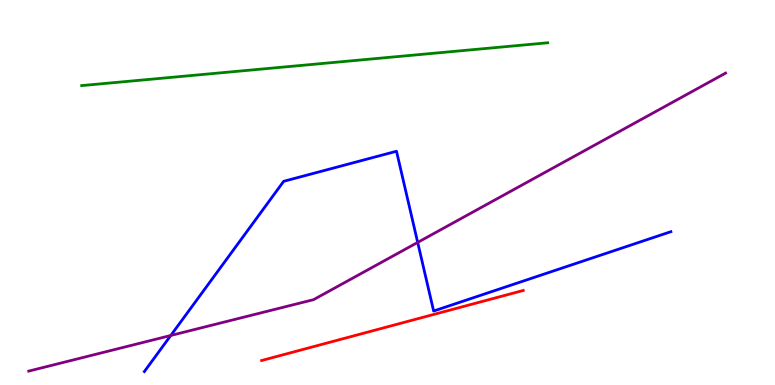[{'lines': ['blue', 'red'], 'intersections': []}, {'lines': ['green', 'red'], 'intersections': []}, {'lines': ['purple', 'red'], 'intersections': []}, {'lines': ['blue', 'green'], 'intersections': []}, {'lines': ['blue', 'purple'], 'intersections': [{'x': 2.2, 'y': 1.29}, {'x': 5.39, 'y': 3.7}]}, {'lines': ['green', 'purple'], 'intersections': []}]